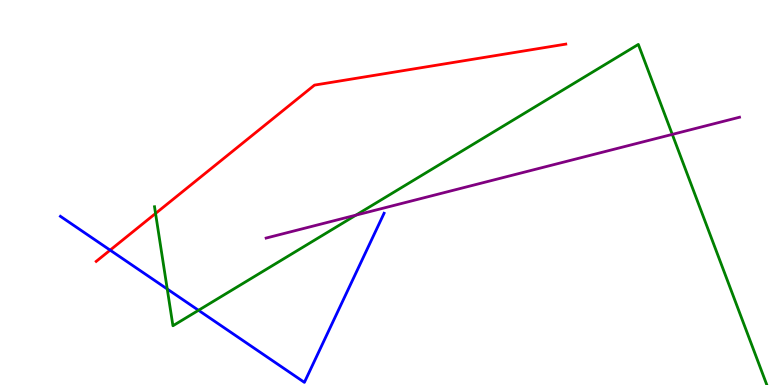[{'lines': ['blue', 'red'], 'intersections': [{'x': 1.42, 'y': 3.5}]}, {'lines': ['green', 'red'], 'intersections': [{'x': 2.01, 'y': 4.46}]}, {'lines': ['purple', 'red'], 'intersections': []}, {'lines': ['blue', 'green'], 'intersections': [{'x': 2.16, 'y': 2.49}, {'x': 2.56, 'y': 1.94}]}, {'lines': ['blue', 'purple'], 'intersections': []}, {'lines': ['green', 'purple'], 'intersections': [{'x': 4.59, 'y': 4.41}, {'x': 8.67, 'y': 6.51}]}]